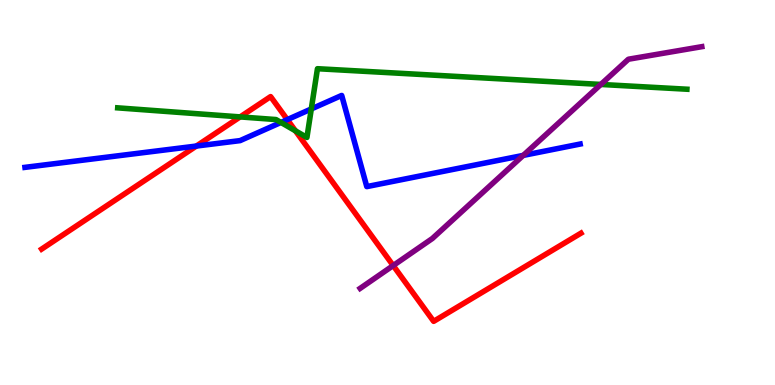[{'lines': ['blue', 'red'], 'intersections': [{'x': 2.53, 'y': 6.21}, {'x': 3.71, 'y': 6.89}]}, {'lines': ['green', 'red'], 'intersections': [{'x': 3.1, 'y': 6.96}, {'x': 3.81, 'y': 6.6}]}, {'lines': ['purple', 'red'], 'intersections': [{'x': 5.07, 'y': 3.1}]}, {'lines': ['blue', 'green'], 'intersections': [{'x': 3.63, 'y': 6.82}, {'x': 4.02, 'y': 7.17}]}, {'lines': ['blue', 'purple'], 'intersections': [{'x': 6.75, 'y': 5.96}]}, {'lines': ['green', 'purple'], 'intersections': [{'x': 7.75, 'y': 7.81}]}]